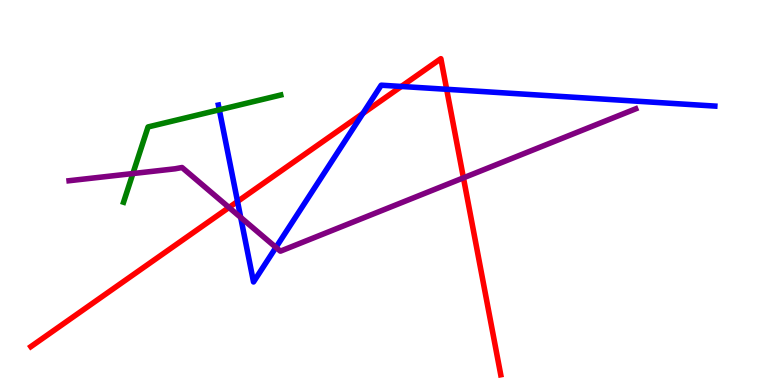[{'lines': ['blue', 'red'], 'intersections': [{'x': 3.06, 'y': 4.77}, {'x': 4.68, 'y': 7.05}, {'x': 5.18, 'y': 7.75}, {'x': 5.76, 'y': 7.68}]}, {'lines': ['green', 'red'], 'intersections': []}, {'lines': ['purple', 'red'], 'intersections': [{'x': 2.95, 'y': 4.61}, {'x': 5.98, 'y': 5.38}]}, {'lines': ['blue', 'green'], 'intersections': [{'x': 2.83, 'y': 7.15}]}, {'lines': ['blue', 'purple'], 'intersections': [{'x': 3.11, 'y': 4.35}, {'x': 3.56, 'y': 3.57}]}, {'lines': ['green', 'purple'], 'intersections': [{'x': 1.71, 'y': 5.49}]}]